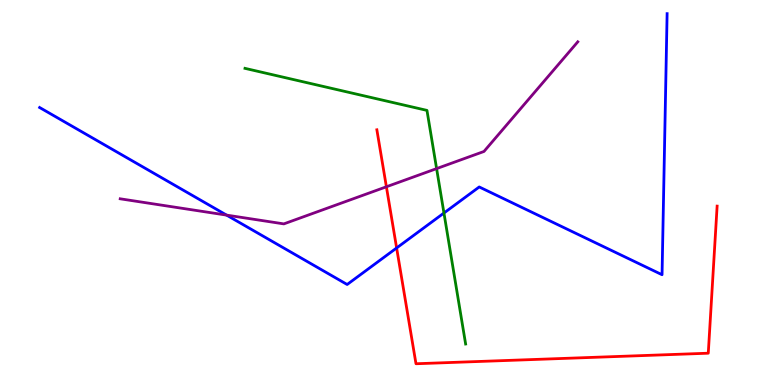[{'lines': ['blue', 'red'], 'intersections': [{'x': 5.12, 'y': 3.56}]}, {'lines': ['green', 'red'], 'intersections': []}, {'lines': ['purple', 'red'], 'intersections': [{'x': 4.99, 'y': 5.15}]}, {'lines': ['blue', 'green'], 'intersections': [{'x': 5.73, 'y': 4.47}]}, {'lines': ['blue', 'purple'], 'intersections': [{'x': 2.92, 'y': 4.41}]}, {'lines': ['green', 'purple'], 'intersections': [{'x': 5.63, 'y': 5.62}]}]